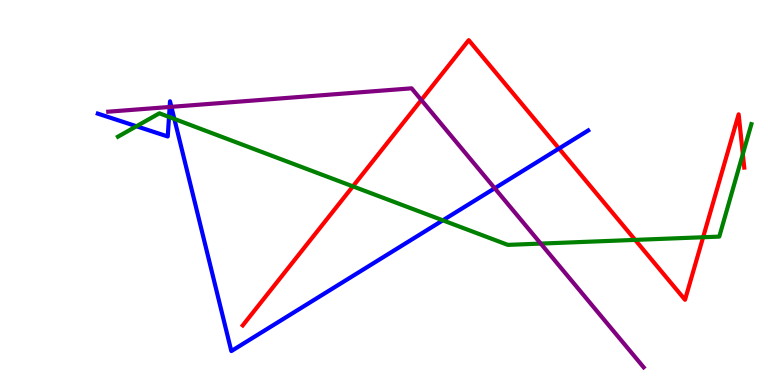[{'lines': ['blue', 'red'], 'intersections': [{'x': 7.21, 'y': 6.14}]}, {'lines': ['green', 'red'], 'intersections': [{'x': 4.55, 'y': 5.16}, {'x': 8.2, 'y': 3.77}, {'x': 9.07, 'y': 3.84}, {'x': 9.58, 'y': 6.0}]}, {'lines': ['purple', 'red'], 'intersections': [{'x': 5.44, 'y': 7.4}]}, {'lines': ['blue', 'green'], 'intersections': [{'x': 1.76, 'y': 6.72}, {'x': 2.18, 'y': 6.96}, {'x': 2.25, 'y': 6.91}, {'x': 5.71, 'y': 4.28}]}, {'lines': ['blue', 'purple'], 'intersections': [{'x': 2.19, 'y': 7.22}, {'x': 2.21, 'y': 7.23}, {'x': 6.38, 'y': 5.11}]}, {'lines': ['green', 'purple'], 'intersections': [{'x': 6.98, 'y': 3.67}]}]